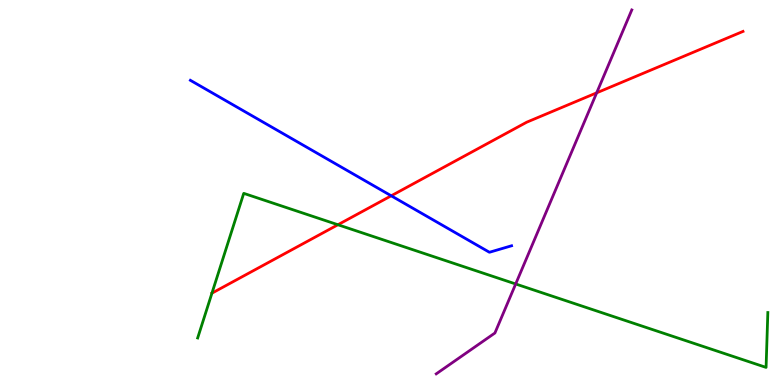[{'lines': ['blue', 'red'], 'intersections': [{'x': 5.05, 'y': 4.91}]}, {'lines': ['green', 'red'], 'intersections': [{'x': 2.73, 'y': 2.39}, {'x': 4.36, 'y': 4.16}]}, {'lines': ['purple', 'red'], 'intersections': [{'x': 7.7, 'y': 7.59}]}, {'lines': ['blue', 'green'], 'intersections': []}, {'lines': ['blue', 'purple'], 'intersections': []}, {'lines': ['green', 'purple'], 'intersections': [{'x': 6.65, 'y': 2.62}]}]